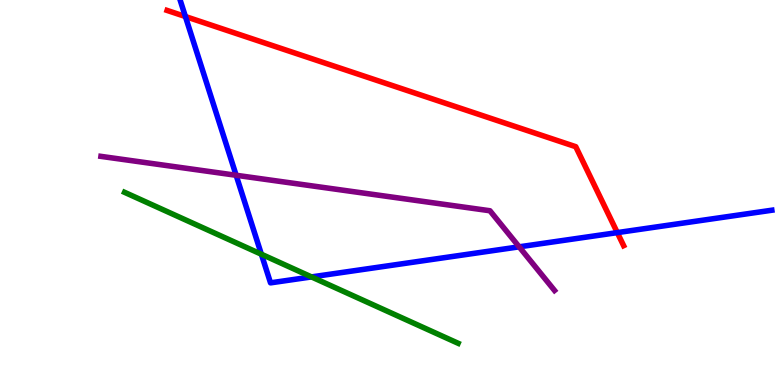[{'lines': ['blue', 'red'], 'intersections': [{'x': 2.39, 'y': 9.57}, {'x': 7.97, 'y': 3.96}]}, {'lines': ['green', 'red'], 'intersections': []}, {'lines': ['purple', 'red'], 'intersections': []}, {'lines': ['blue', 'green'], 'intersections': [{'x': 3.37, 'y': 3.4}, {'x': 4.02, 'y': 2.81}]}, {'lines': ['blue', 'purple'], 'intersections': [{'x': 3.05, 'y': 5.45}, {'x': 6.7, 'y': 3.59}]}, {'lines': ['green', 'purple'], 'intersections': []}]